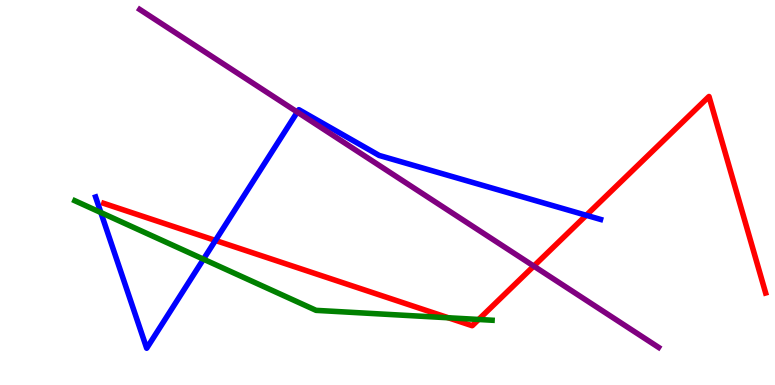[{'lines': ['blue', 'red'], 'intersections': [{'x': 2.78, 'y': 3.75}, {'x': 7.56, 'y': 4.41}]}, {'lines': ['green', 'red'], 'intersections': [{'x': 5.78, 'y': 1.75}, {'x': 6.18, 'y': 1.7}]}, {'lines': ['purple', 'red'], 'intersections': [{'x': 6.89, 'y': 3.09}]}, {'lines': ['blue', 'green'], 'intersections': [{'x': 1.3, 'y': 4.48}, {'x': 2.63, 'y': 3.27}]}, {'lines': ['blue', 'purple'], 'intersections': [{'x': 3.84, 'y': 7.09}]}, {'lines': ['green', 'purple'], 'intersections': []}]